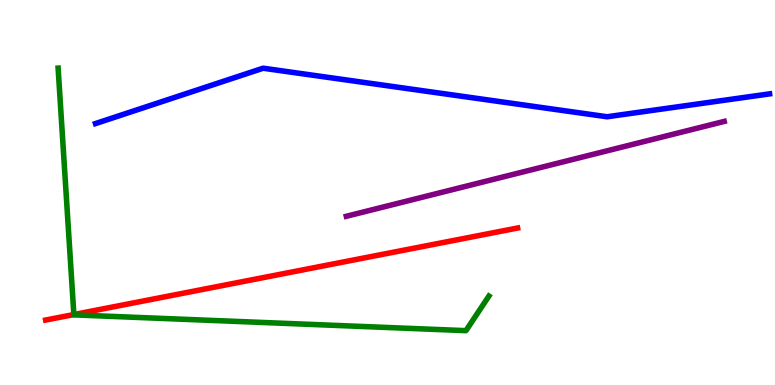[{'lines': ['blue', 'red'], 'intersections': []}, {'lines': ['green', 'red'], 'intersections': [{'x': 0.953, 'y': 1.83}]}, {'lines': ['purple', 'red'], 'intersections': []}, {'lines': ['blue', 'green'], 'intersections': []}, {'lines': ['blue', 'purple'], 'intersections': []}, {'lines': ['green', 'purple'], 'intersections': []}]